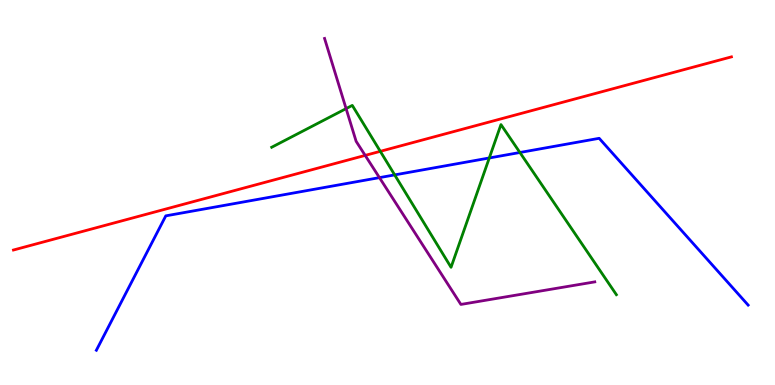[{'lines': ['blue', 'red'], 'intersections': []}, {'lines': ['green', 'red'], 'intersections': [{'x': 4.91, 'y': 6.07}]}, {'lines': ['purple', 'red'], 'intersections': [{'x': 4.71, 'y': 5.96}]}, {'lines': ['blue', 'green'], 'intersections': [{'x': 5.09, 'y': 5.46}, {'x': 6.31, 'y': 5.9}, {'x': 6.71, 'y': 6.04}]}, {'lines': ['blue', 'purple'], 'intersections': [{'x': 4.9, 'y': 5.39}]}, {'lines': ['green', 'purple'], 'intersections': [{'x': 4.47, 'y': 7.18}]}]